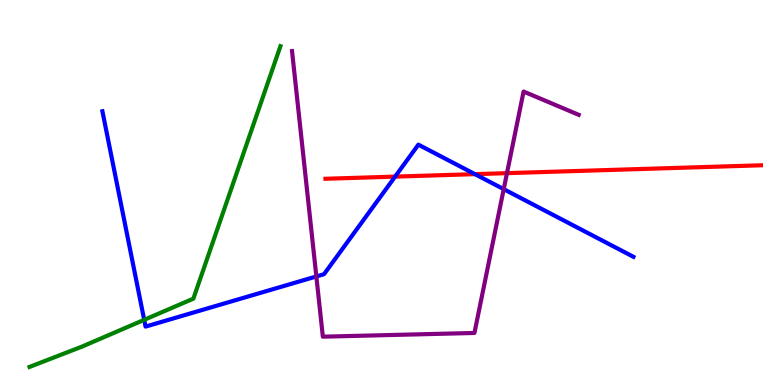[{'lines': ['blue', 'red'], 'intersections': [{'x': 5.1, 'y': 5.41}, {'x': 6.13, 'y': 5.48}]}, {'lines': ['green', 'red'], 'intersections': []}, {'lines': ['purple', 'red'], 'intersections': [{'x': 6.54, 'y': 5.5}]}, {'lines': ['blue', 'green'], 'intersections': [{'x': 1.86, 'y': 1.69}]}, {'lines': ['blue', 'purple'], 'intersections': [{'x': 4.08, 'y': 2.82}, {'x': 6.5, 'y': 5.09}]}, {'lines': ['green', 'purple'], 'intersections': []}]